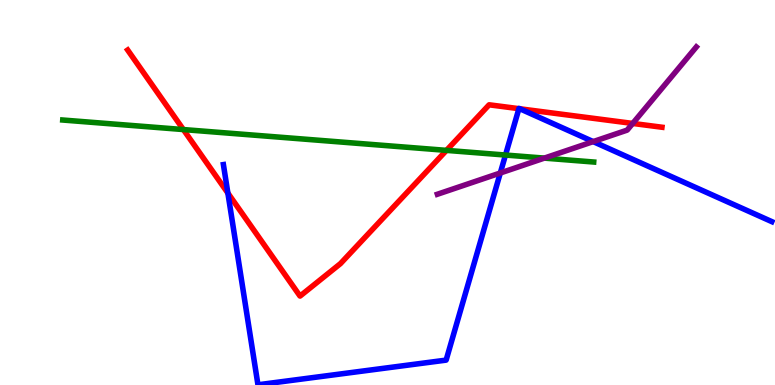[{'lines': ['blue', 'red'], 'intersections': [{'x': 2.94, 'y': 4.98}, {'x': 6.7, 'y': 7.18}, {'x': 6.71, 'y': 7.17}]}, {'lines': ['green', 'red'], 'intersections': [{'x': 2.37, 'y': 6.63}, {'x': 5.76, 'y': 6.09}]}, {'lines': ['purple', 'red'], 'intersections': [{'x': 8.16, 'y': 6.79}]}, {'lines': ['blue', 'green'], 'intersections': [{'x': 6.52, 'y': 5.97}]}, {'lines': ['blue', 'purple'], 'intersections': [{'x': 6.46, 'y': 5.51}, {'x': 7.65, 'y': 6.32}]}, {'lines': ['green', 'purple'], 'intersections': [{'x': 7.02, 'y': 5.89}]}]